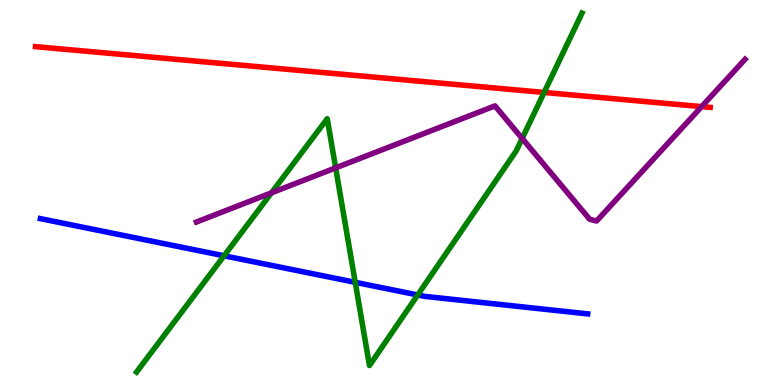[{'lines': ['blue', 'red'], 'intersections': []}, {'lines': ['green', 'red'], 'intersections': [{'x': 7.02, 'y': 7.6}]}, {'lines': ['purple', 'red'], 'intersections': [{'x': 9.05, 'y': 7.23}]}, {'lines': ['blue', 'green'], 'intersections': [{'x': 2.89, 'y': 3.36}, {'x': 4.58, 'y': 2.67}, {'x': 5.39, 'y': 2.34}]}, {'lines': ['blue', 'purple'], 'intersections': []}, {'lines': ['green', 'purple'], 'intersections': [{'x': 3.5, 'y': 4.99}, {'x': 4.33, 'y': 5.64}, {'x': 6.74, 'y': 6.4}]}]